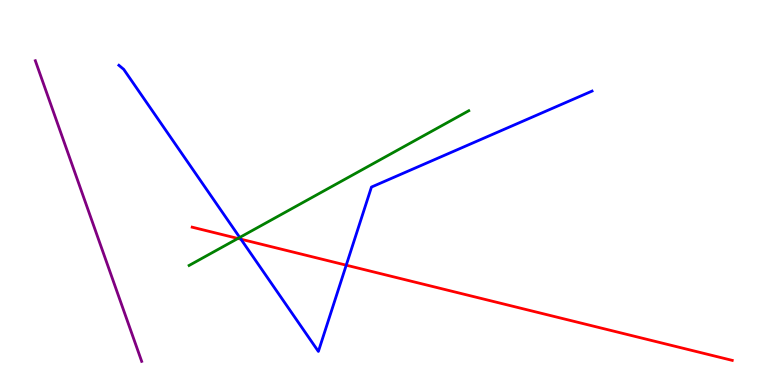[{'lines': ['blue', 'red'], 'intersections': [{'x': 3.11, 'y': 3.79}, {'x': 4.47, 'y': 3.11}]}, {'lines': ['green', 'red'], 'intersections': [{'x': 3.07, 'y': 3.81}]}, {'lines': ['purple', 'red'], 'intersections': []}, {'lines': ['blue', 'green'], 'intersections': [{'x': 3.09, 'y': 3.83}]}, {'lines': ['blue', 'purple'], 'intersections': []}, {'lines': ['green', 'purple'], 'intersections': []}]